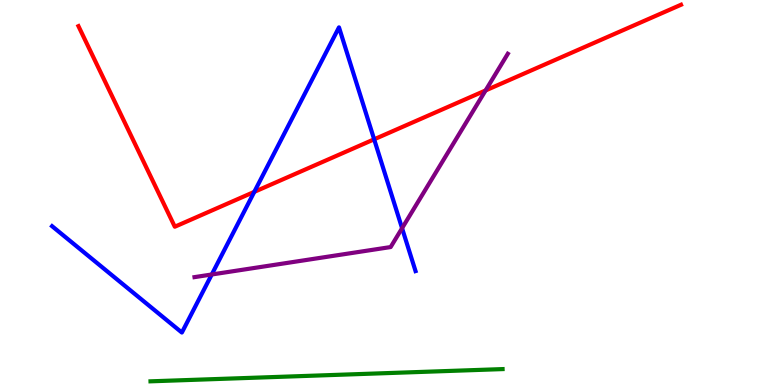[{'lines': ['blue', 'red'], 'intersections': [{'x': 3.28, 'y': 5.02}, {'x': 4.83, 'y': 6.38}]}, {'lines': ['green', 'red'], 'intersections': []}, {'lines': ['purple', 'red'], 'intersections': [{'x': 6.27, 'y': 7.65}]}, {'lines': ['blue', 'green'], 'intersections': []}, {'lines': ['blue', 'purple'], 'intersections': [{'x': 2.73, 'y': 2.87}, {'x': 5.19, 'y': 4.07}]}, {'lines': ['green', 'purple'], 'intersections': []}]